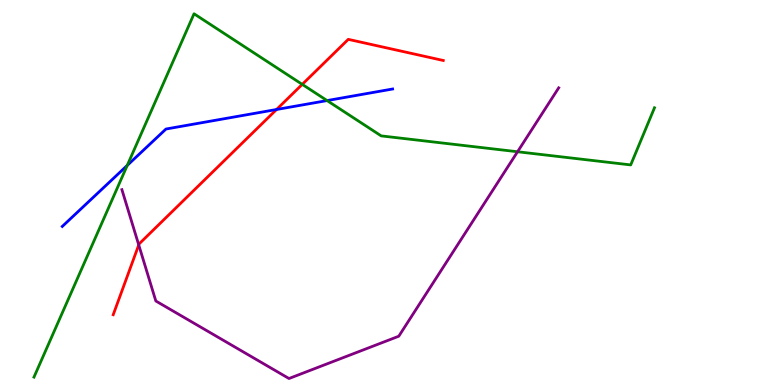[{'lines': ['blue', 'red'], 'intersections': [{'x': 3.57, 'y': 7.16}]}, {'lines': ['green', 'red'], 'intersections': [{'x': 3.9, 'y': 7.81}]}, {'lines': ['purple', 'red'], 'intersections': [{'x': 1.79, 'y': 3.64}]}, {'lines': ['blue', 'green'], 'intersections': [{'x': 1.64, 'y': 5.7}, {'x': 4.22, 'y': 7.39}]}, {'lines': ['blue', 'purple'], 'intersections': []}, {'lines': ['green', 'purple'], 'intersections': [{'x': 6.68, 'y': 6.06}]}]